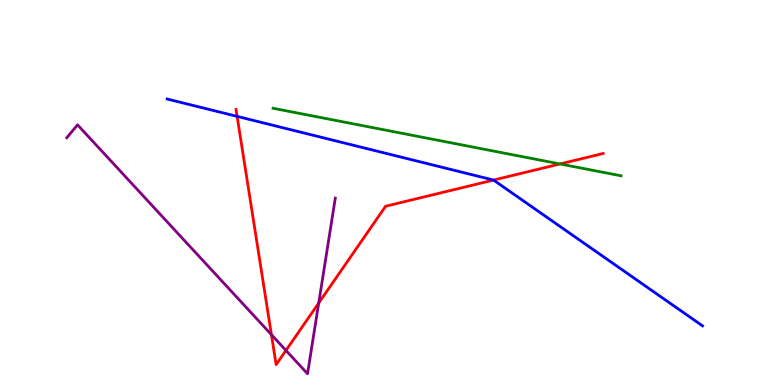[{'lines': ['blue', 'red'], 'intersections': [{'x': 3.06, 'y': 6.98}, {'x': 6.37, 'y': 5.32}]}, {'lines': ['green', 'red'], 'intersections': [{'x': 7.23, 'y': 5.74}]}, {'lines': ['purple', 'red'], 'intersections': [{'x': 3.5, 'y': 1.31}, {'x': 3.69, 'y': 0.898}, {'x': 4.11, 'y': 2.13}]}, {'lines': ['blue', 'green'], 'intersections': []}, {'lines': ['blue', 'purple'], 'intersections': []}, {'lines': ['green', 'purple'], 'intersections': []}]